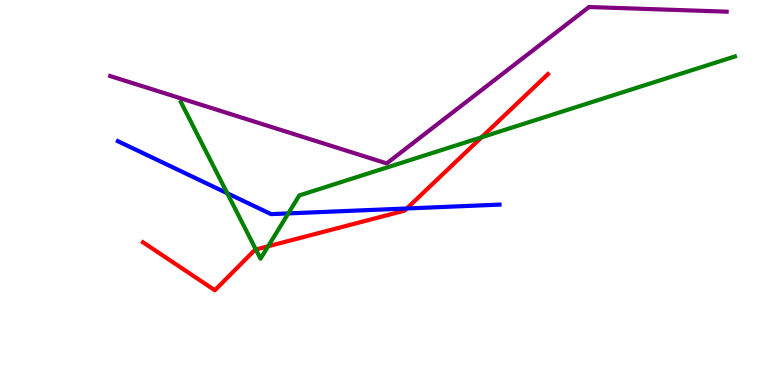[{'lines': ['blue', 'red'], 'intersections': [{'x': 5.25, 'y': 4.58}]}, {'lines': ['green', 'red'], 'intersections': [{'x': 3.3, 'y': 3.52}, {'x': 3.46, 'y': 3.6}, {'x': 6.21, 'y': 6.43}]}, {'lines': ['purple', 'red'], 'intersections': []}, {'lines': ['blue', 'green'], 'intersections': [{'x': 2.93, 'y': 4.98}, {'x': 3.72, 'y': 4.46}]}, {'lines': ['blue', 'purple'], 'intersections': []}, {'lines': ['green', 'purple'], 'intersections': []}]